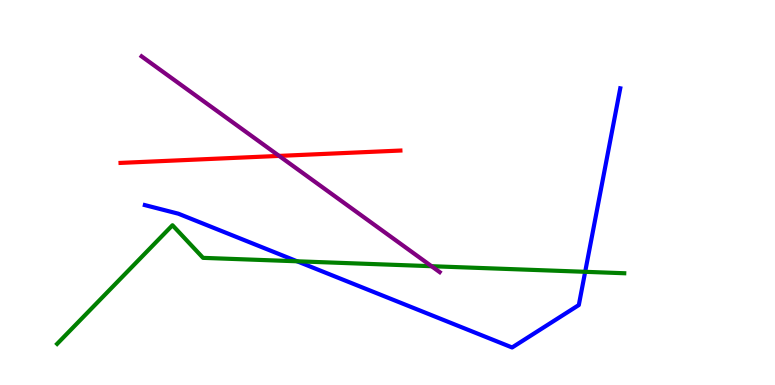[{'lines': ['blue', 'red'], 'intersections': []}, {'lines': ['green', 'red'], 'intersections': []}, {'lines': ['purple', 'red'], 'intersections': [{'x': 3.6, 'y': 5.95}]}, {'lines': ['blue', 'green'], 'intersections': [{'x': 3.83, 'y': 3.21}, {'x': 7.55, 'y': 2.94}]}, {'lines': ['blue', 'purple'], 'intersections': []}, {'lines': ['green', 'purple'], 'intersections': [{'x': 5.57, 'y': 3.09}]}]